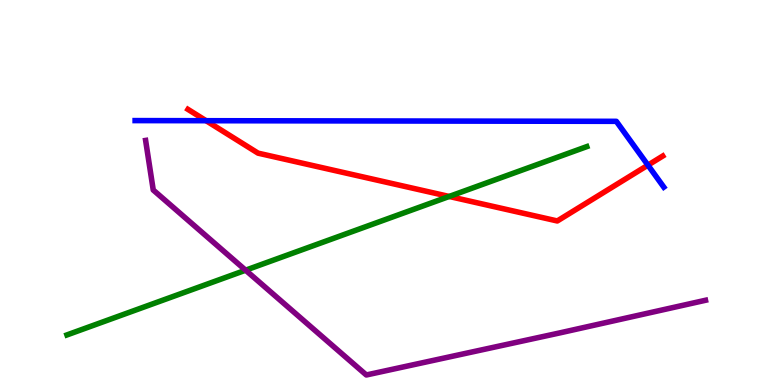[{'lines': ['blue', 'red'], 'intersections': [{'x': 2.66, 'y': 6.86}, {'x': 8.36, 'y': 5.71}]}, {'lines': ['green', 'red'], 'intersections': [{'x': 5.8, 'y': 4.9}]}, {'lines': ['purple', 'red'], 'intersections': []}, {'lines': ['blue', 'green'], 'intersections': []}, {'lines': ['blue', 'purple'], 'intersections': []}, {'lines': ['green', 'purple'], 'intersections': [{'x': 3.17, 'y': 2.98}]}]